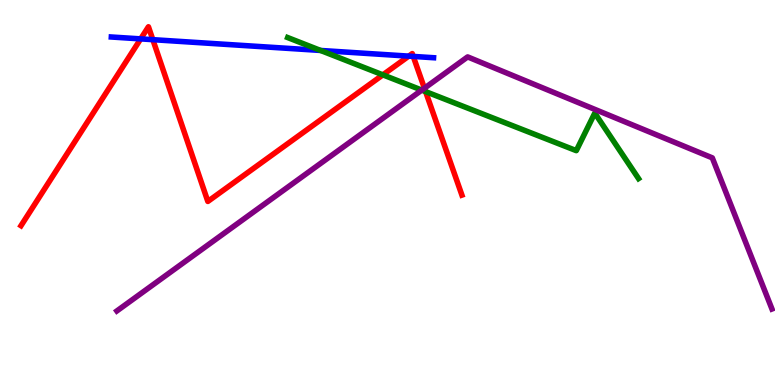[{'lines': ['blue', 'red'], 'intersections': [{'x': 1.82, 'y': 8.99}, {'x': 1.97, 'y': 8.97}, {'x': 5.27, 'y': 8.54}, {'x': 5.33, 'y': 8.53}]}, {'lines': ['green', 'red'], 'intersections': [{'x': 4.94, 'y': 8.06}, {'x': 5.49, 'y': 7.62}]}, {'lines': ['purple', 'red'], 'intersections': [{'x': 5.48, 'y': 7.71}]}, {'lines': ['blue', 'green'], 'intersections': [{'x': 4.14, 'y': 8.69}]}, {'lines': ['blue', 'purple'], 'intersections': []}, {'lines': ['green', 'purple'], 'intersections': [{'x': 5.44, 'y': 7.66}]}]